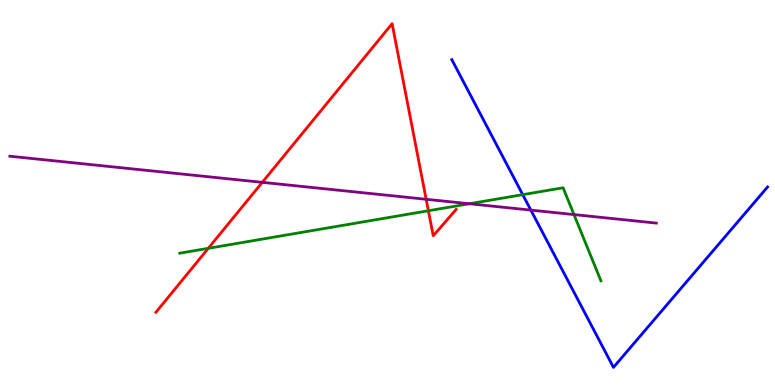[{'lines': ['blue', 'red'], 'intersections': []}, {'lines': ['green', 'red'], 'intersections': [{'x': 2.69, 'y': 3.55}, {'x': 5.53, 'y': 4.53}]}, {'lines': ['purple', 'red'], 'intersections': [{'x': 3.38, 'y': 5.26}, {'x': 5.5, 'y': 4.82}]}, {'lines': ['blue', 'green'], 'intersections': [{'x': 6.74, 'y': 4.94}]}, {'lines': ['blue', 'purple'], 'intersections': [{'x': 6.85, 'y': 4.54}]}, {'lines': ['green', 'purple'], 'intersections': [{'x': 6.06, 'y': 4.71}, {'x': 7.41, 'y': 4.43}]}]